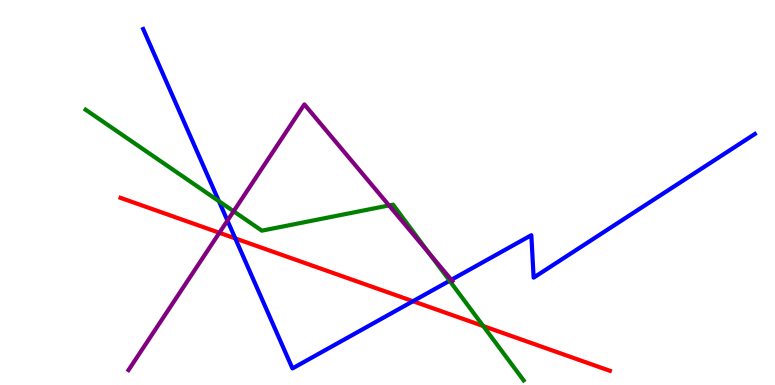[{'lines': ['blue', 'red'], 'intersections': [{'x': 3.04, 'y': 3.81}, {'x': 5.33, 'y': 2.18}]}, {'lines': ['green', 'red'], 'intersections': [{'x': 6.24, 'y': 1.53}]}, {'lines': ['purple', 'red'], 'intersections': [{'x': 2.83, 'y': 3.95}]}, {'lines': ['blue', 'green'], 'intersections': [{'x': 2.82, 'y': 4.77}, {'x': 5.8, 'y': 2.71}]}, {'lines': ['blue', 'purple'], 'intersections': [{'x': 2.93, 'y': 4.27}, {'x': 5.82, 'y': 2.73}]}, {'lines': ['green', 'purple'], 'intersections': [{'x': 3.01, 'y': 4.51}, {'x': 5.02, 'y': 4.66}, {'x': 5.54, 'y': 3.41}]}]